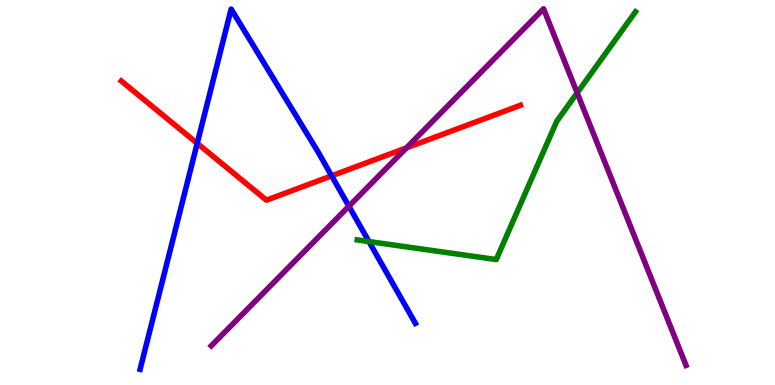[{'lines': ['blue', 'red'], 'intersections': [{'x': 2.54, 'y': 6.28}, {'x': 4.28, 'y': 5.43}]}, {'lines': ['green', 'red'], 'intersections': []}, {'lines': ['purple', 'red'], 'intersections': [{'x': 5.24, 'y': 6.16}]}, {'lines': ['blue', 'green'], 'intersections': [{'x': 4.76, 'y': 3.73}]}, {'lines': ['blue', 'purple'], 'intersections': [{'x': 4.5, 'y': 4.64}]}, {'lines': ['green', 'purple'], 'intersections': [{'x': 7.45, 'y': 7.59}]}]